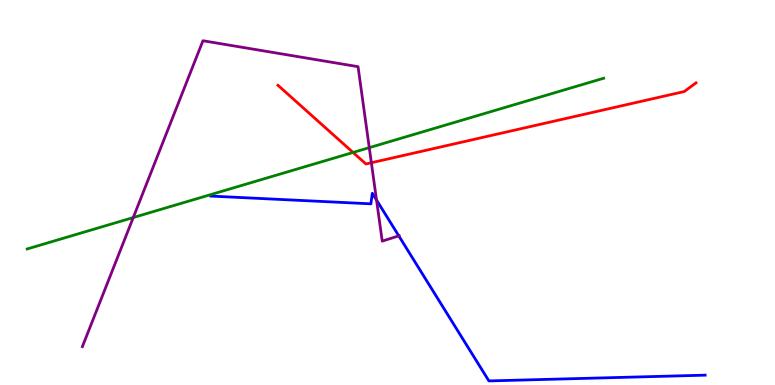[{'lines': ['blue', 'red'], 'intersections': []}, {'lines': ['green', 'red'], 'intersections': [{'x': 4.56, 'y': 6.04}]}, {'lines': ['purple', 'red'], 'intersections': [{'x': 4.79, 'y': 5.77}]}, {'lines': ['blue', 'green'], 'intersections': []}, {'lines': ['blue', 'purple'], 'intersections': [{'x': 4.86, 'y': 4.8}, {'x': 5.15, 'y': 3.87}]}, {'lines': ['green', 'purple'], 'intersections': [{'x': 1.72, 'y': 4.35}, {'x': 4.76, 'y': 6.16}]}]